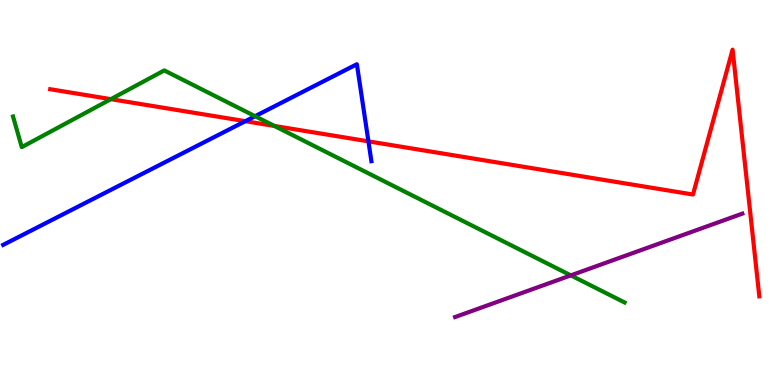[{'lines': ['blue', 'red'], 'intersections': [{'x': 3.17, 'y': 6.85}, {'x': 4.75, 'y': 6.33}]}, {'lines': ['green', 'red'], 'intersections': [{'x': 1.43, 'y': 7.42}, {'x': 3.54, 'y': 6.73}]}, {'lines': ['purple', 'red'], 'intersections': []}, {'lines': ['blue', 'green'], 'intersections': [{'x': 3.29, 'y': 6.98}]}, {'lines': ['blue', 'purple'], 'intersections': []}, {'lines': ['green', 'purple'], 'intersections': [{'x': 7.37, 'y': 2.85}]}]